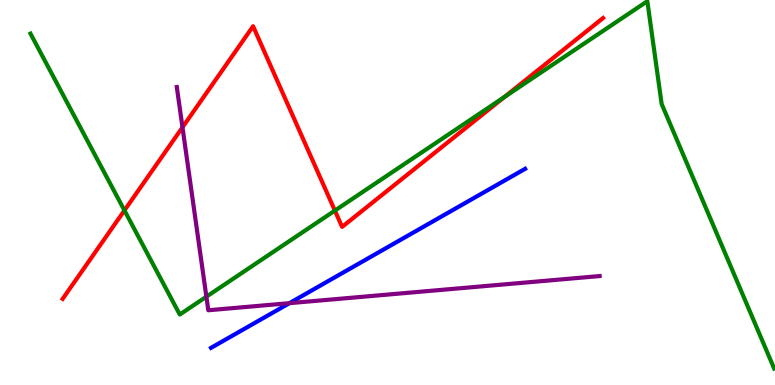[{'lines': ['blue', 'red'], 'intersections': []}, {'lines': ['green', 'red'], 'intersections': [{'x': 1.61, 'y': 4.53}, {'x': 4.32, 'y': 4.53}, {'x': 6.51, 'y': 7.48}]}, {'lines': ['purple', 'red'], 'intersections': [{'x': 2.35, 'y': 6.69}]}, {'lines': ['blue', 'green'], 'intersections': []}, {'lines': ['blue', 'purple'], 'intersections': [{'x': 3.73, 'y': 2.13}]}, {'lines': ['green', 'purple'], 'intersections': [{'x': 2.66, 'y': 2.29}]}]